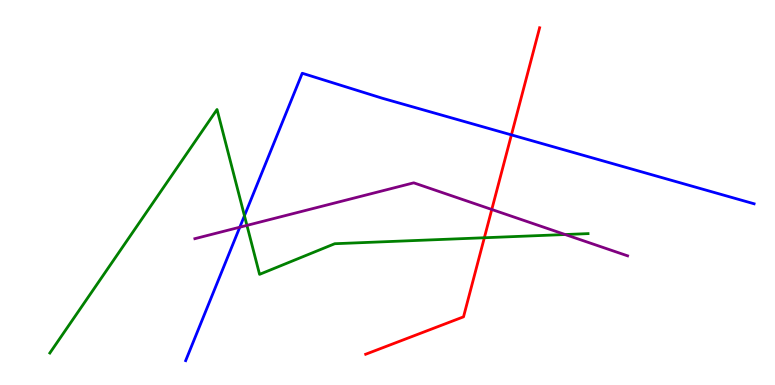[{'lines': ['blue', 'red'], 'intersections': [{'x': 6.6, 'y': 6.5}]}, {'lines': ['green', 'red'], 'intersections': [{'x': 6.25, 'y': 3.82}]}, {'lines': ['purple', 'red'], 'intersections': [{'x': 6.35, 'y': 4.56}]}, {'lines': ['blue', 'green'], 'intersections': [{'x': 3.15, 'y': 4.4}]}, {'lines': ['blue', 'purple'], 'intersections': [{'x': 3.09, 'y': 4.1}]}, {'lines': ['green', 'purple'], 'intersections': [{'x': 3.19, 'y': 4.15}, {'x': 7.29, 'y': 3.91}]}]